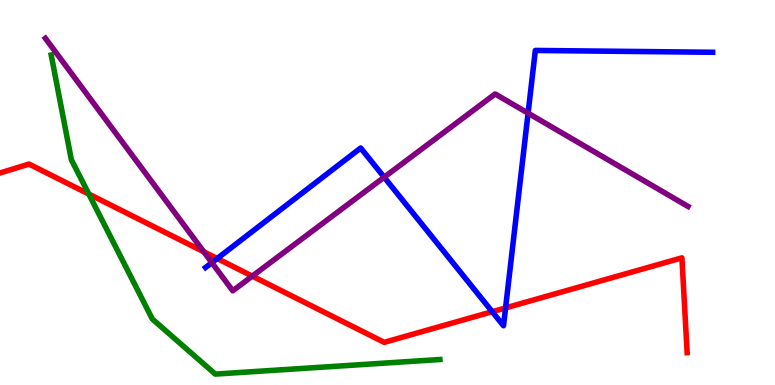[{'lines': ['blue', 'red'], 'intersections': [{'x': 2.8, 'y': 3.29}, {'x': 6.35, 'y': 1.9}, {'x': 6.52, 'y': 2.0}]}, {'lines': ['green', 'red'], 'intersections': [{'x': 1.15, 'y': 4.96}]}, {'lines': ['purple', 'red'], 'intersections': [{'x': 2.63, 'y': 3.46}, {'x': 3.26, 'y': 2.83}]}, {'lines': ['blue', 'green'], 'intersections': []}, {'lines': ['blue', 'purple'], 'intersections': [{'x': 2.73, 'y': 3.18}, {'x': 4.96, 'y': 5.4}, {'x': 6.81, 'y': 7.06}]}, {'lines': ['green', 'purple'], 'intersections': []}]